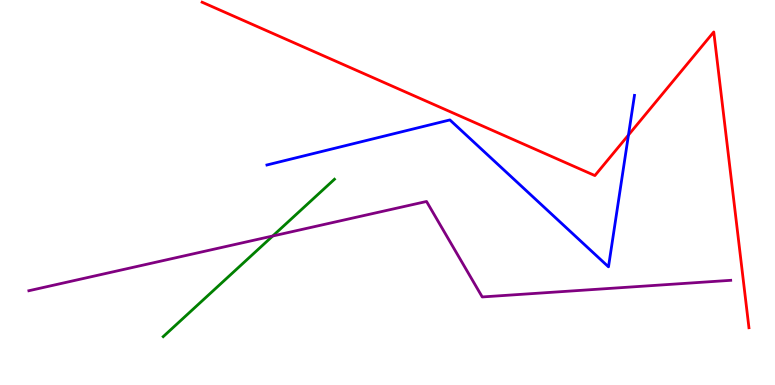[{'lines': ['blue', 'red'], 'intersections': [{'x': 8.11, 'y': 6.49}]}, {'lines': ['green', 'red'], 'intersections': []}, {'lines': ['purple', 'red'], 'intersections': []}, {'lines': ['blue', 'green'], 'intersections': []}, {'lines': ['blue', 'purple'], 'intersections': []}, {'lines': ['green', 'purple'], 'intersections': [{'x': 3.52, 'y': 3.87}]}]